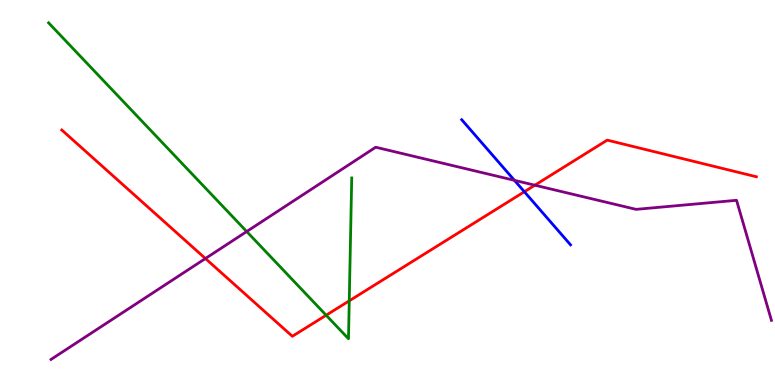[{'lines': ['blue', 'red'], 'intersections': [{'x': 6.77, 'y': 5.02}]}, {'lines': ['green', 'red'], 'intersections': [{'x': 4.21, 'y': 1.81}, {'x': 4.51, 'y': 2.19}]}, {'lines': ['purple', 'red'], 'intersections': [{'x': 2.65, 'y': 3.29}, {'x': 6.9, 'y': 5.19}]}, {'lines': ['blue', 'green'], 'intersections': []}, {'lines': ['blue', 'purple'], 'intersections': [{'x': 6.64, 'y': 5.32}]}, {'lines': ['green', 'purple'], 'intersections': [{'x': 3.18, 'y': 3.99}]}]